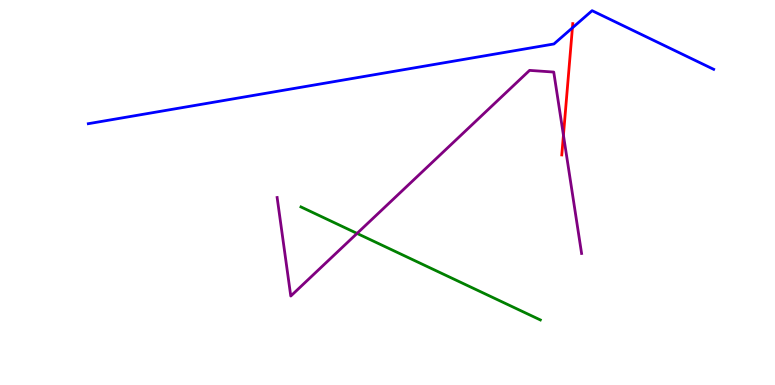[{'lines': ['blue', 'red'], 'intersections': [{'x': 7.39, 'y': 9.28}]}, {'lines': ['green', 'red'], 'intersections': []}, {'lines': ['purple', 'red'], 'intersections': [{'x': 7.27, 'y': 6.49}]}, {'lines': ['blue', 'green'], 'intersections': []}, {'lines': ['blue', 'purple'], 'intersections': []}, {'lines': ['green', 'purple'], 'intersections': [{'x': 4.61, 'y': 3.94}]}]